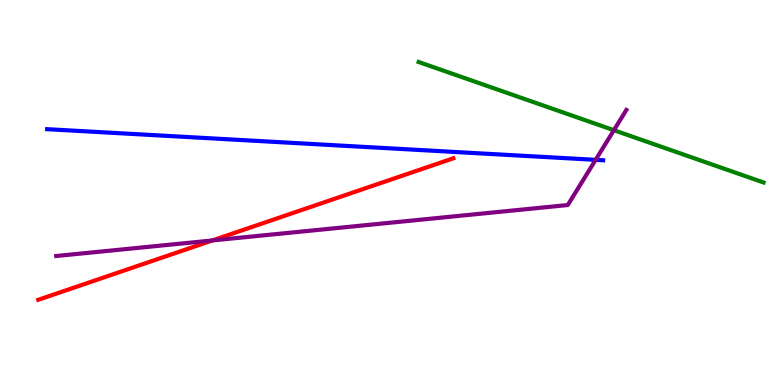[{'lines': ['blue', 'red'], 'intersections': []}, {'lines': ['green', 'red'], 'intersections': []}, {'lines': ['purple', 'red'], 'intersections': [{'x': 2.74, 'y': 3.75}]}, {'lines': ['blue', 'green'], 'intersections': []}, {'lines': ['blue', 'purple'], 'intersections': [{'x': 7.69, 'y': 5.85}]}, {'lines': ['green', 'purple'], 'intersections': [{'x': 7.92, 'y': 6.62}]}]